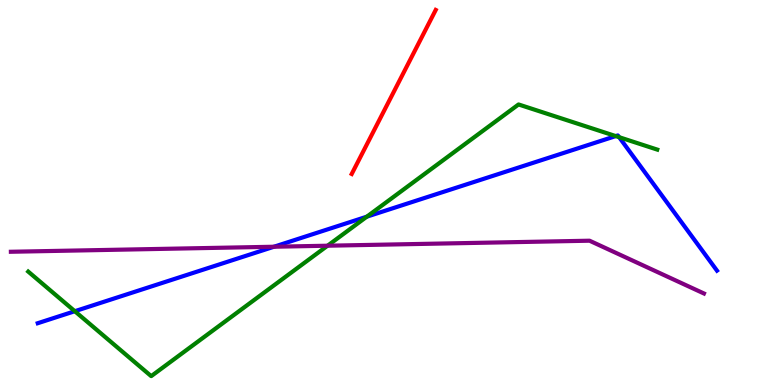[{'lines': ['blue', 'red'], 'intersections': []}, {'lines': ['green', 'red'], 'intersections': []}, {'lines': ['purple', 'red'], 'intersections': []}, {'lines': ['blue', 'green'], 'intersections': [{'x': 0.965, 'y': 1.92}, {'x': 4.73, 'y': 4.37}, {'x': 7.94, 'y': 6.47}, {'x': 7.99, 'y': 6.44}]}, {'lines': ['blue', 'purple'], 'intersections': [{'x': 3.53, 'y': 3.59}]}, {'lines': ['green', 'purple'], 'intersections': [{'x': 4.23, 'y': 3.62}]}]